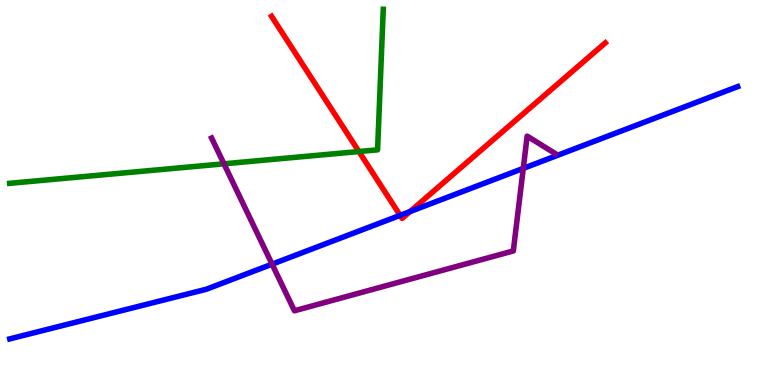[{'lines': ['blue', 'red'], 'intersections': [{'x': 5.16, 'y': 4.41}, {'x': 5.29, 'y': 4.5}]}, {'lines': ['green', 'red'], 'intersections': [{'x': 4.63, 'y': 6.06}]}, {'lines': ['purple', 'red'], 'intersections': []}, {'lines': ['blue', 'green'], 'intersections': []}, {'lines': ['blue', 'purple'], 'intersections': [{'x': 3.51, 'y': 3.14}, {'x': 6.75, 'y': 5.63}]}, {'lines': ['green', 'purple'], 'intersections': [{'x': 2.89, 'y': 5.75}]}]